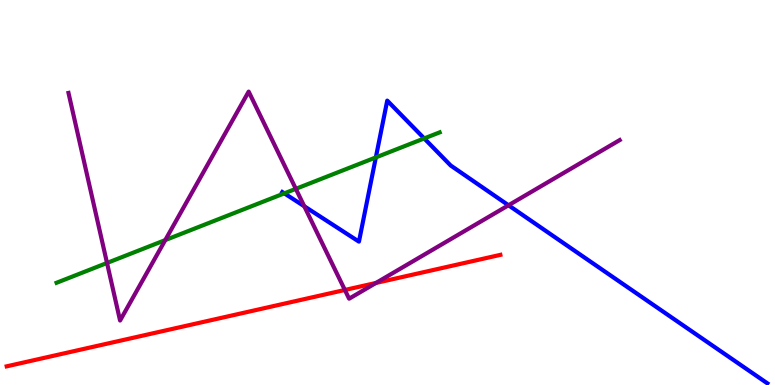[{'lines': ['blue', 'red'], 'intersections': []}, {'lines': ['green', 'red'], 'intersections': []}, {'lines': ['purple', 'red'], 'intersections': [{'x': 4.45, 'y': 2.47}, {'x': 4.85, 'y': 2.65}]}, {'lines': ['blue', 'green'], 'intersections': [{'x': 3.67, 'y': 4.98}, {'x': 4.85, 'y': 5.91}, {'x': 5.47, 'y': 6.4}]}, {'lines': ['blue', 'purple'], 'intersections': [{'x': 3.93, 'y': 4.64}, {'x': 6.56, 'y': 4.67}]}, {'lines': ['green', 'purple'], 'intersections': [{'x': 1.38, 'y': 3.17}, {'x': 2.13, 'y': 3.76}, {'x': 3.82, 'y': 5.1}]}]